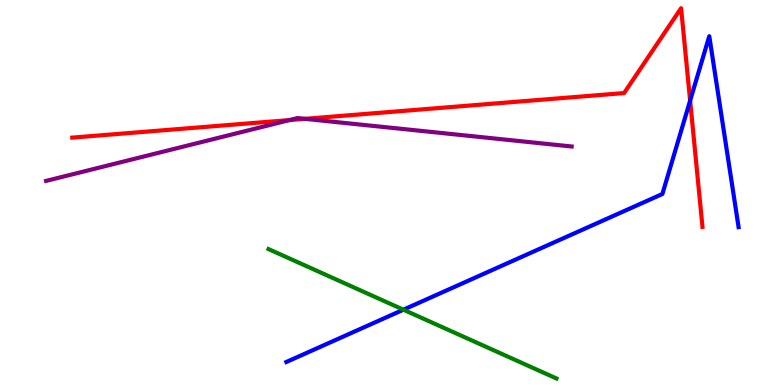[{'lines': ['blue', 'red'], 'intersections': [{'x': 8.9, 'y': 7.39}]}, {'lines': ['green', 'red'], 'intersections': []}, {'lines': ['purple', 'red'], 'intersections': [{'x': 3.73, 'y': 6.88}, {'x': 3.93, 'y': 6.91}]}, {'lines': ['blue', 'green'], 'intersections': [{'x': 5.21, 'y': 1.96}]}, {'lines': ['blue', 'purple'], 'intersections': []}, {'lines': ['green', 'purple'], 'intersections': []}]